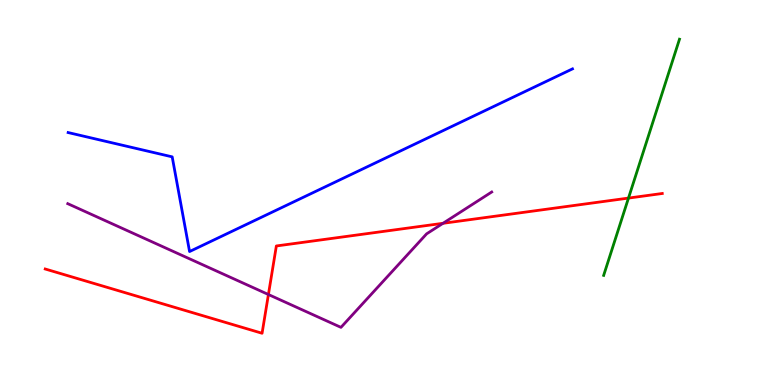[{'lines': ['blue', 'red'], 'intersections': []}, {'lines': ['green', 'red'], 'intersections': [{'x': 8.11, 'y': 4.85}]}, {'lines': ['purple', 'red'], 'intersections': [{'x': 3.46, 'y': 2.35}, {'x': 5.72, 'y': 4.2}]}, {'lines': ['blue', 'green'], 'intersections': []}, {'lines': ['blue', 'purple'], 'intersections': []}, {'lines': ['green', 'purple'], 'intersections': []}]